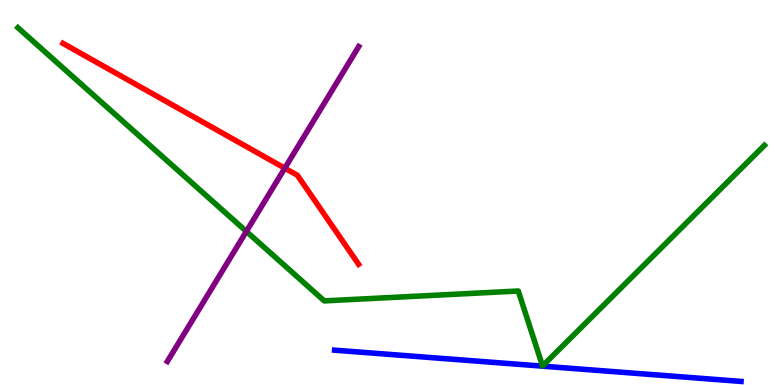[{'lines': ['blue', 'red'], 'intersections': []}, {'lines': ['green', 'red'], 'intersections': []}, {'lines': ['purple', 'red'], 'intersections': [{'x': 3.67, 'y': 5.63}]}, {'lines': ['blue', 'green'], 'intersections': []}, {'lines': ['blue', 'purple'], 'intersections': []}, {'lines': ['green', 'purple'], 'intersections': [{'x': 3.18, 'y': 3.99}]}]